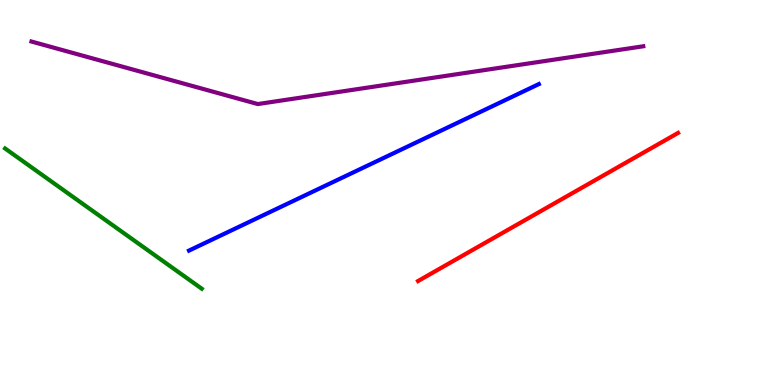[{'lines': ['blue', 'red'], 'intersections': []}, {'lines': ['green', 'red'], 'intersections': []}, {'lines': ['purple', 'red'], 'intersections': []}, {'lines': ['blue', 'green'], 'intersections': []}, {'lines': ['blue', 'purple'], 'intersections': []}, {'lines': ['green', 'purple'], 'intersections': []}]